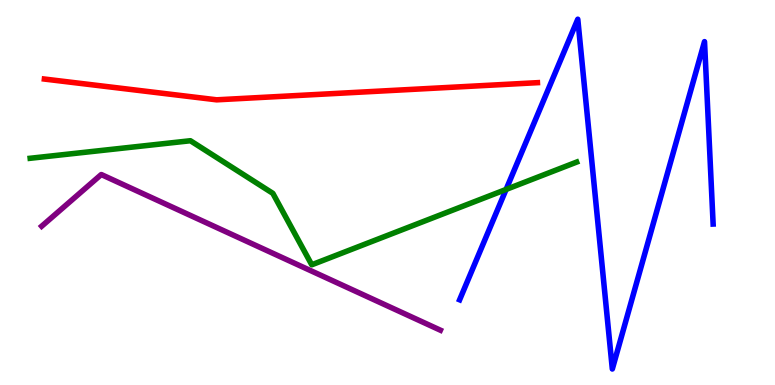[{'lines': ['blue', 'red'], 'intersections': []}, {'lines': ['green', 'red'], 'intersections': []}, {'lines': ['purple', 'red'], 'intersections': []}, {'lines': ['blue', 'green'], 'intersections': [{'x': 6.53, 'y': 5.08}]}, {'lines': ['blue', 'purple'], 'intersections': []}, {'lines': ['green', 'purple'], 'intersections': []}]